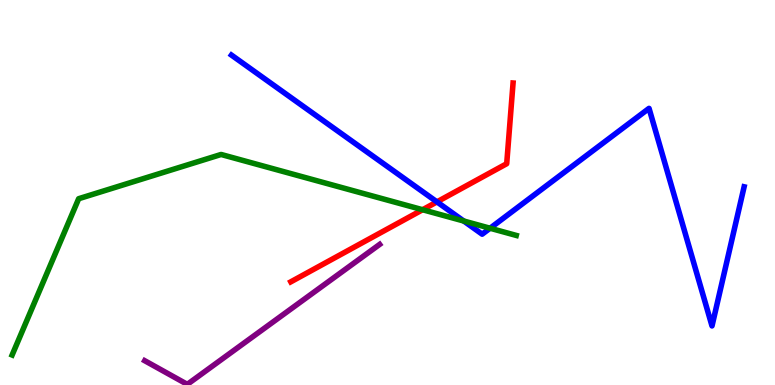[{'lines': ['blue', 'red'], 'intersections': [{'x': 5.64, 'y': 4.76}]}, {'lines': ['green', 'red'], 'intersections': [{'x': 5.45, 'y': 4.55}]}, {'lines': ['purple', 'red'], 'intersections': []}, {'lines': ['blue', 'green'], 'intersections': [{'x': 5.98, 'y': 4.26}, {'x': 6.32, 'y': 4.07}]}, {'lines': ['blue', 'purple'], 'intersections': []}, {'lines': ['green', 'purple'], 'intersections': []}]